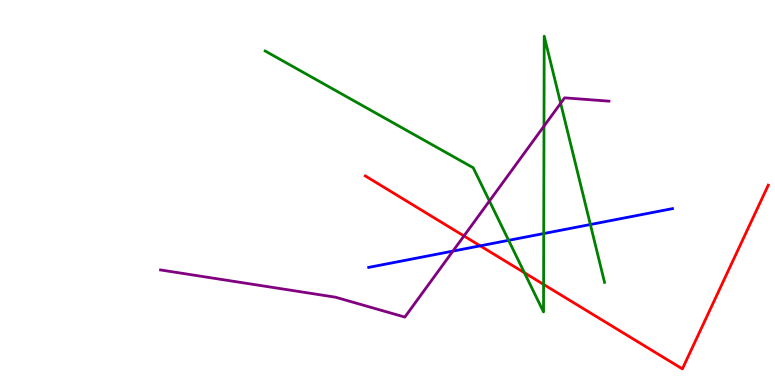[{'lines': ['blue', 'red'], 'intersections': [{'x': 6.2, 'y': 3.61}]}, {'lines': ['green', 'red'], 'intersections': [{'x': 6.77, 'y': 2.92}, {'x': 7.01, 'y': 2.61}]}, {'lines': ['purple', 'red'], 'intersections': [{'x': 5.99, 'y': 3.87}]}, {'lines': ['blue', 'green'], 'intersections': [{'x': 6.56, 'y': 3.76}, {'x': 7.02, 'y': 3.93}, {'x': 7.62, 'y': 4.17}]}, {'lines': ['blue', 'purple'], 'intersections': [{'x': 5.84, 'y': 3.48}]}, {'lines': ['green', 'purple'], 'intersections': [{'x': 6.32, 'y': 4.78}, {'x': 7.02, 'y': 6.72}, {'x': 7.23, 'y': 7.32}]}]